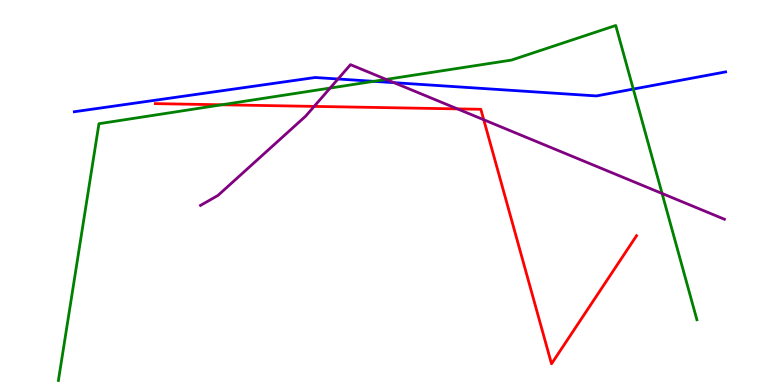[{'lines': ['blue', 'red'], 'intersections': []}, {'lines': ['green', 'red'], 'intersections': [{'x': 2.86, 'y': 7.28}]}, {'lines': ['purple', 'red'], 'intersections': [{'x': 4.05, 'y': 7.24}, {'x': 5.9, 'y': 7.17}, {'x': 6.24, 'y': 6.89}]}, {'lines': ['blue', 'green'], 'intersections': [{'x': 4.82, 'y': 7.89}, {'x': 8.17, 'y': 7.69}]}, {'lines': ['blue', 'purple'], 'intersections': [{'x': 4.36, 'y': 7.95}, {'x': 5.08, 'y': 7.85}]}, {'lines': ['green', 'purple'], 'intersections': [{'x': 4.26, 'y': 7.71}, {'x': 4.98, 'y': 7.94}, {'x': 8.54, 'y': 4.97}]}]